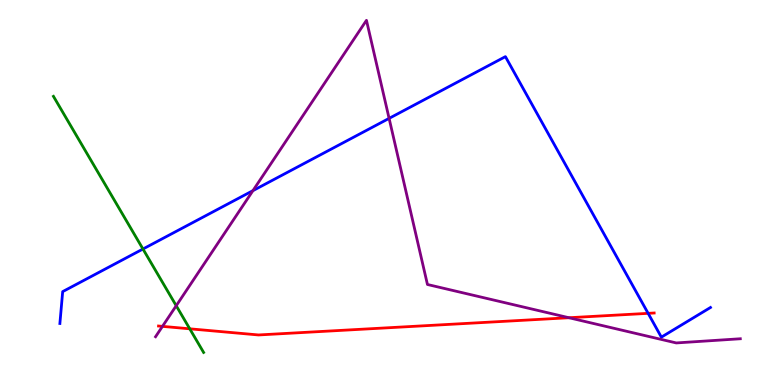[{'lines': ['blue', 'red'], 'intersections': [{'x': 8.36, 'y': 1.86}]}, {'lines': ['green', 'red'], 'intersections': [{'x': 2.45, 'y': 1.46}]}, {'lines': ['purple', 'red'], 'intersections': [{'x': 2.1, 'y': 1.52}, {'x': 7.34, 'y': 1.75}]}, {'lines': ['blue', 'green'], 'intersections': [{'x': 1.84, 'y': 3.53}]}, {'lines': ['blue', 'purple'], 'intersections': [{'x': 3.26, 'y': 5.05}, {'x': 5.02, 'y': 6.93}]}, {'lines': ['green', 'purple'], 'intersections': [{'x': 2.27, 'y': 2.06}]}]